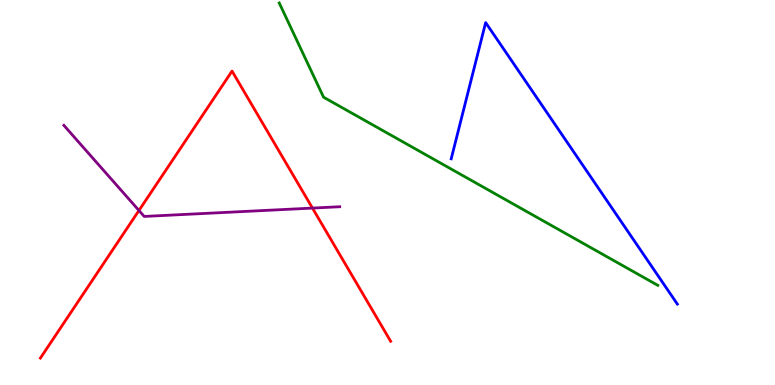[{'lines': ['blue', 'red'], 'intersections': []}, {'lines': ['green', 'red'], 'intersections': []}, {'lines': ['purple', 'red'], 'intersections': [{'x': 1.79, 'y': 4.53}, {'x': 4.03, 'y': 4.6}]}, {'lines': ['blue', 'green'], 'intersections': []}, {'lines': ['blue', 'purple'], 'intersections': []}, {'lines': ['green', 'purple'], 'intersections': []}]